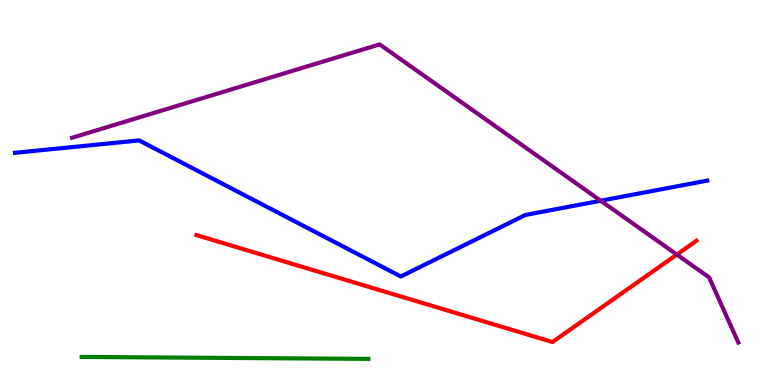[{'lines': ['blue', 'red'], 'intersections': []}, {'lines': ['green', 'red'], 'intersections': []}, {'lines': ['purple', 'red'], 'intersections': [{'x': 8.73, 'y': 3.39}]}, {'lines': ['blue', 'green'], 'intersections': []}, {'lines': ['blue', 'purple'], 'intersections': [{'x': 7.75, 'y': 4.79}]}, {'lines': ['green', 'purple'], 'intersections': []}]